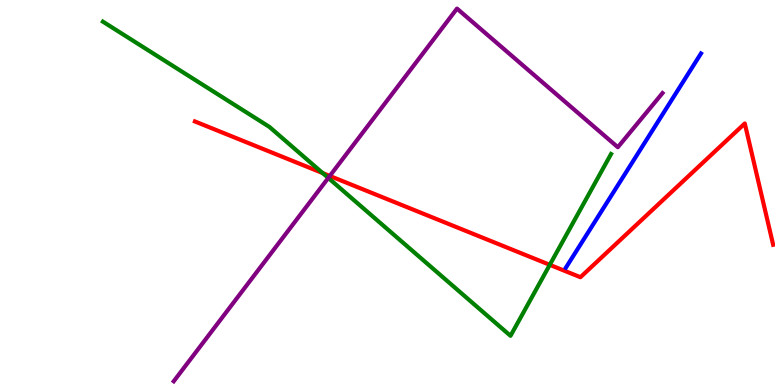[{'lines': ['blue', 'red'], 'intersections': []}, {'lines': ['green', 'red'], 'intersections': [{'x': 4.16, 'y': 5.5}, {'x': 7.09, 'y': 3.12}]}, {'lines': ['purple', 'red'], 'intersections': [{'x': 4.26, 'y': 5.43}]}, {'lines': ['blue', 'green'], 'intersections': []}, {'lines': ['blue', 'purple'], 'intersections': []}, {'lines': ['green', 'purple'], 'intersections': [{'x': 4.24, 'y': 5.38}]}]